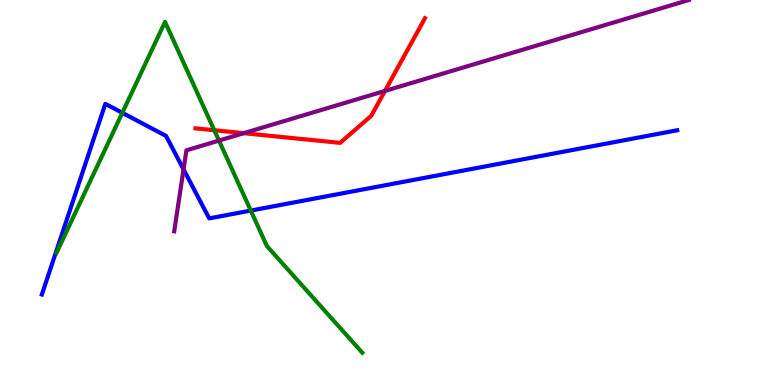[{'lines': ['blue', 'red'], 'intersections': []}, {'lines': ['green', 'red'], 'intersections': [{'x': 2.76, 'y': 6.62}]}, {'lines': ['purple', 'red'], 'intersections': [{'x': 3.14, 'y': 6.54}, {'x': 4.97, 'y': 7.64}]}, {'lines': ['blue', 'green'], 'intersections': [{'x': 1.58, 'y': 7.07}, {'x': 3.24, 'y': 4.53}]}, {'lines': ['blue', 'purple'], 'intersections': [{'x': 2.37, 'y': 5.6}]}, {'lines': ['green', 'purple'], 'intersections': [{'x': 2.83, 'y': 6.35}]}]